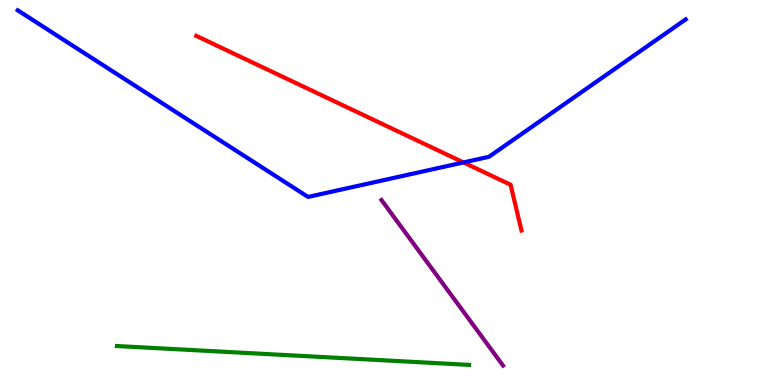[{'lines': ['blue', 'red'], 'intersections': [{'x': 5.98, 'y': 5.78}]}, {'lines': ['green', 'red'], 'intersections': []}, {'lines': ['purple', 'red'], 'intersections': []}, {'lines': ['blue', 'green'], 'intersections': []}, {'lines': ['blue', 'purple'], 'intersections': []}, {'lines': ['green', 'purple'], 'intersections': []}]